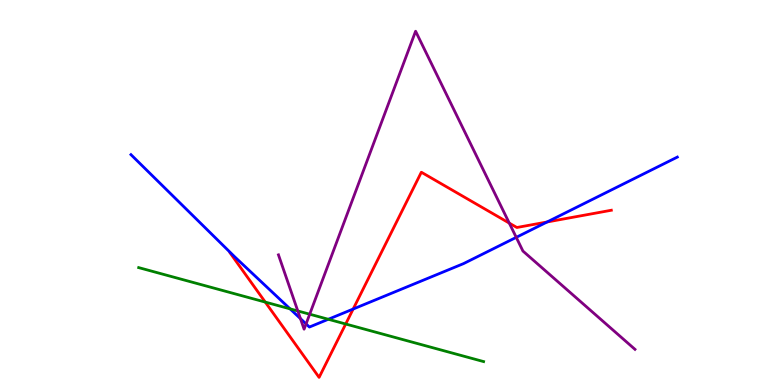[{'lines': ['blue', 'red'], 'intersections': [{'x': 4.56, 'y': 1.97}, {'x': 7.06, 'y': 4.23}]}, {'lines': ['green', 'red'], 'intersections': [{'x': 3.42, 'y': 2.15}, {'x': 4.46, 'y': 1.58}]}, {'lines': ['purple', 'red'], 'intersections': [{'x': 6.57, 'y': 4.2}]}, {'lines': ['blue', 'green'], 'intersections': [{'x': 3.74, 'y': 1.98}, {'x': 4.24, 'y': 1.71}]}, {'lines': ['blue', 'purple'], 'intersections': [{'x': 3.88, 'y': 1.72}, {'x': 3.95, 'y': 1.59}, {'x': 6.66, 'y': 3.83}]}, {'lines': ['green', 'purple'], 'intersections': [{'x': 3.84, 'y': 1.92}, {'x': 4.0, 'y': 1.84}]}]